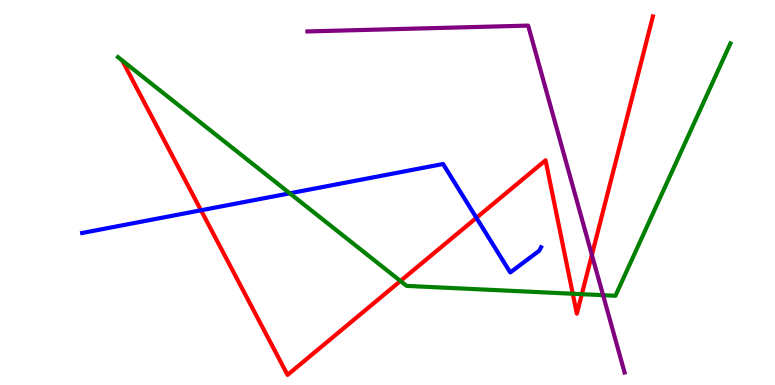[{'lines': ['blue', 'red'], 'intersections': [{'x': 2.59, 'y': 4.54}, {'x': 6.15, 'y': 4.34}]}, {'lines': ['green', 'red'], 'intersections': [{'x': 5.17, 'y': 2.7}, {'x': 7.39, 'y': 2.37}, {'x': 7.51, 'y': 2.36}]}, {'lines': ['purple', 'red'], 'intersections': [{'x': 7.64, 'y': 3.38}]}, {'lines': ['blue', 'green'], 'intersections': [{'x': 3.74, 'y': 4.98}]}, {'lines': ['blue', 'purple'], 'intersections': []}, {'lines': ['green', 'purple'], 'intersections': [{'x': 7.78, 'y': 2.33}]}]